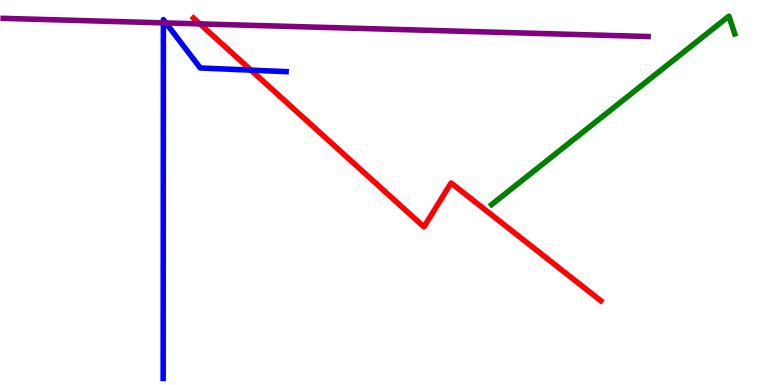[{'lines': ['blue', 'red'], 'intersections': [{'x': 3.24, 'y': 8.18}]}, {'lines': ['green', 'red'], 'intersections': []}, {'lines': ['purple', 'red'], 'intersections': [{'x': 2.58, 'y': 9.38}]}, {'lines': ['blue', 'green'], 'intersections': []}, {'lines': ['blue', 'purple'], 'intersections': [{'x': 2.11, 'y': 9.41}, {'x': 2.14, 'y': 9.4}]}, {'lines': ['green', 'purple'], 'intersections': []}]